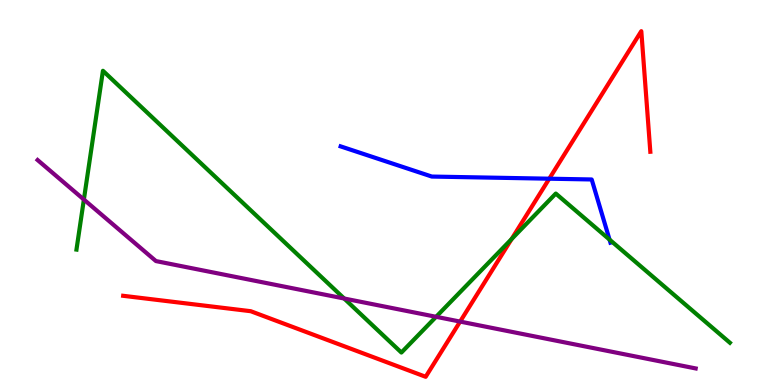[{'lines': ['blue', 'red'], 'intersections': [{'x': 7.09, 'y': 5.36}]}, {'lines': ['green', 'red'], 'intersections': [{'x': 6.6, 'y': 3.79}]}, {'lines': ['purple', 'red'], 'intersections': [{'x': 5.94, 'y': 1.65}]}, {'lines': ['blue', 'green'], 'intersections': [{'x': 7.87, 'y': 3.78}]}, {'lines': ['blue', 'purple'], 'intersections': []}, {'lines': ['green', 'purple'], 'intersections': [{'x': 1.08, 'y': 4.82}, {'x': 4.44, 'y': 2.25}, {'x': 5.63, 'y': 1.77}]}]